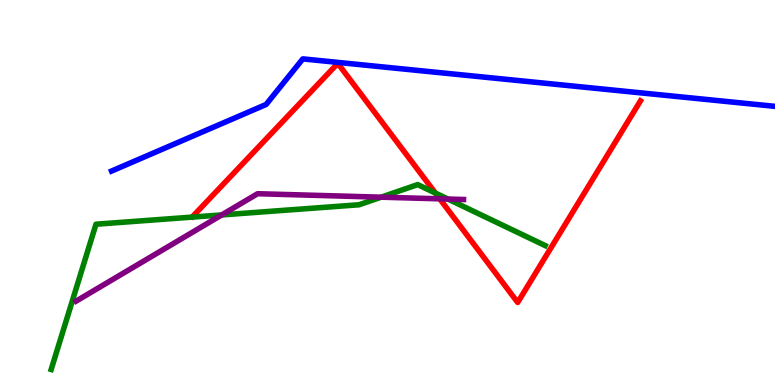[{'lines': ['blue', 'red'], 'intersections': []}, {'lines': ['green', 'red'], 'intersections': [{'x': 5.62, 'y': 4.99}]}, {'lines': ['purple', 'red'], 'intersections': [{'x': 5.67, 'y': 4.84}]}, {'lines': ['blue', 'green'], 'intersections': []}, {'lines': ['blue', 'purple'], 'intersections': []}, {'lines': ['green', 'purple'], 'intersections': [{'x': 2.86, 'y': 4.42}, {'x': 4.92, 'y': 4.88}, {'x': 5.78, 'y': 4.83}]}]